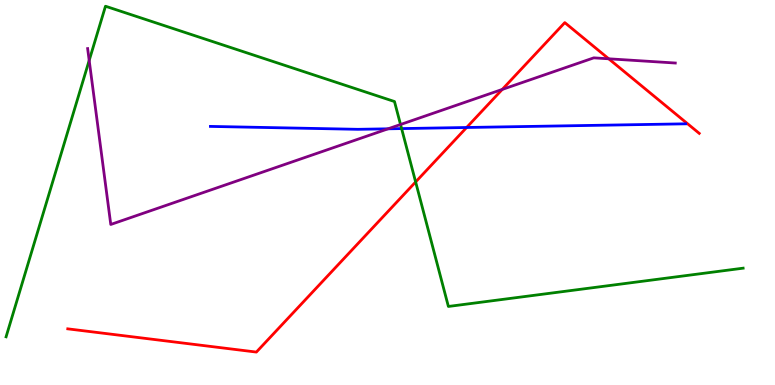[{'lines': ['blue', 'red'], 'intersections': [{'x': 6.02, 'y': 6.69}]}, {'lines': ['green', 'red'], 'intersections': [{'x': 5.36, 'y': 5.27}]}, {'lines': ['purple', 'red'], 'intersections': [{'x': 6.48, 'y': 7.68}, {'x': 7.85, 'y': 8.47}]}, {'lines': ['blue', 'green'], 'intersections': [{'x': 5.18, 'y': 6.66}]}, {'lines': ['blue', 'purple'], 'intersections': [{'x': 5.01, 'y': 6.65}]}, {'lines': ['green', 'purple'], 'intersections': [{'x': 1.15, 'y': 8.43}, {'x': 5.17, 'y': 6.77}]}]